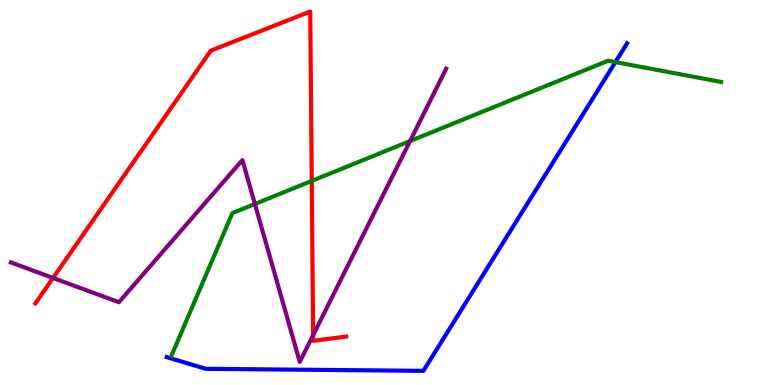[{'lines': ['blue', 'red'], 'intersections': []}, {'lines': ['green', 'red'], 'intersections': [{'x': 4.02, 'y': 5.3}]}, {'lines': ['purple', 'red'], 'intersections': [{'x': 0.685, 'y': 2.78}, {'x': 4.04, 'y': 1.29}]}, {'lines': ['blue', 'green'], 'intersections': [{'x': 7.94, 'y': 8.39}]}, {'lines': ['blue', 'purple'], 'intersections': []}, {'lines': ['green', 'purple'], 'intersections': [{'x': 3.29, 'y': 4.7}, {'x': 5.29, 'y': 6.34}]}]